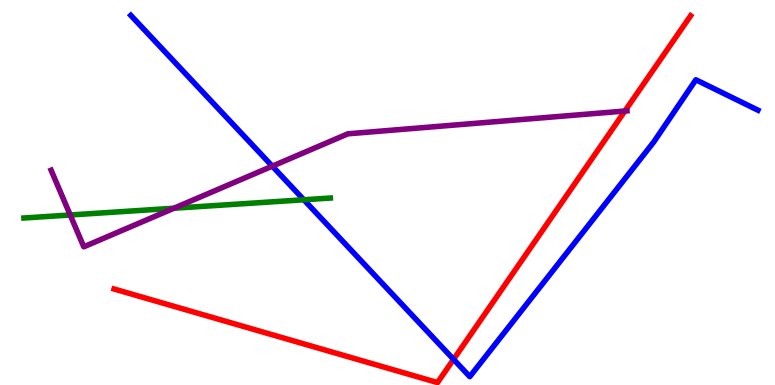[{'lines': ['blue', 'red'], 'intersections': [{'x': 5.85, 'y': 0.666}]}, {'lines': ['green', 'red'], 'intersections': []}, {'lines': ['purple', 'red'], 'intersections': [{'x': 8.06, 'y': 7.12}]}, {'lines': ['blue', 'green'], 'intersections': [{'x': 3.92, 'y': 4.81}]}, {'lines': ['blue', 'purple'], 'intersections': [{'x': 3.51, 'y': 5.68}]}, {'lines': ['green', 'purple'], 'intersections': [{'x': 0.906, 'y': 4.42}, {'x': 2.24, 'y': 4.59}]}]